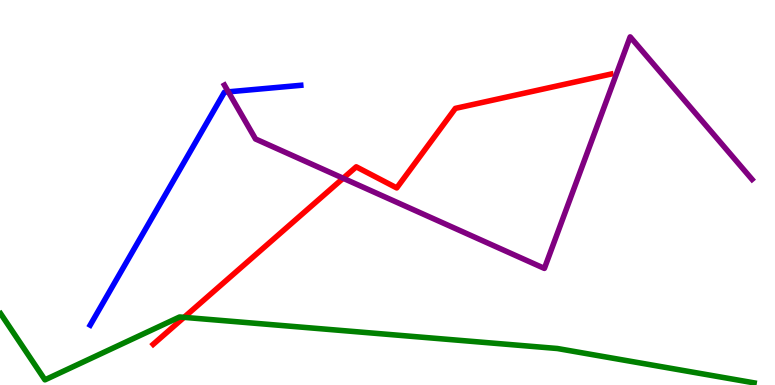[{'lines': ['blue', 'red'], 'intersections': []}, {'lines': ['green', 'red'], 'intersections': [{'x': 2.37, 'y': 1.76}]}, {'lines': ['purple', 'red'], 'intersections': [{'x': 4.43, 'y': 5.37}]}, {'lines': ['blue', 'green'], 'intersections': []}, {'lines': ['blue', 'purple'], 'intersections': [{'x': 2.95, 'y': 7.61}]}, {'lines': ['green', 'purple'], 'intersections': []}]